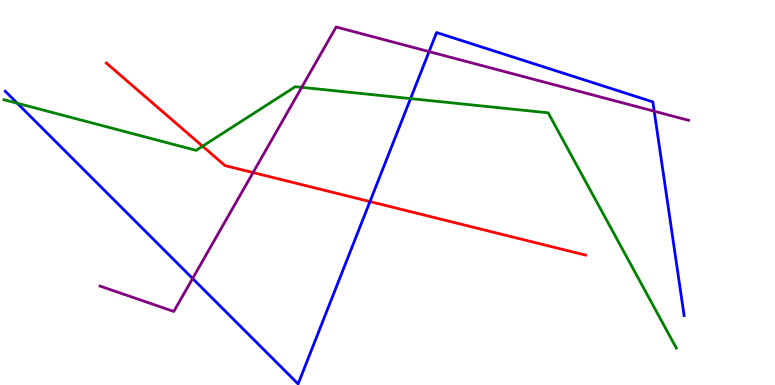[{'lines': ['blue', 'red'], 'intersections': [{'x': 4.77, 'y': 4.76}]}, {'lines': ['green', 'red'], 'intersections': [{'x': 2.61, 'y': 6.2}]}, {'lines': ['purple', 'red'], 'intersections': [{'x': 3.27, 'y': 5.52}]}, {'lines': ['blue', 'green'], 'intersections': [{'x': 0.223, 'y': 7.32}, {'x': 5.3, 'y': 7.44}]}, {'lines': ['blue', 'purple'], 'intersections': [{'x': 2.49, 'y': 2.77}, {'x': 5.54, 'y': 8.66}, {'x': 8.44, 'y': 7.11}]}, {'lines': ['green', 'purple'], 'intersections': [{'x': 3.89, 'y': 7.73}]}]